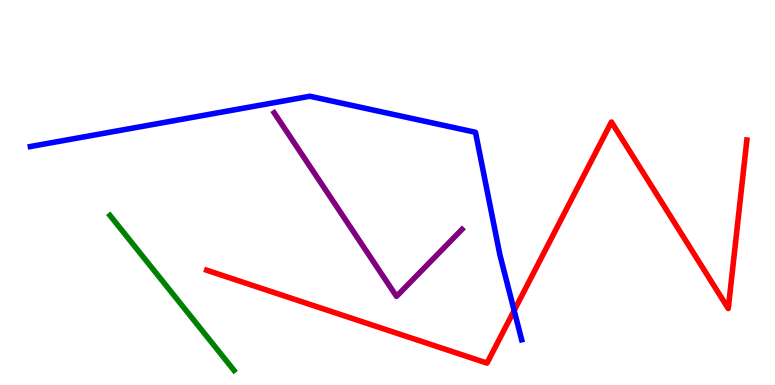[{'lines': ['blue', 'red'], 'intersections': [{'x': 6.63, 'y': 1.93}]}, {'lines': ['green', 'red'], 'intersections': []}, {'lines': ['purple', 'red'], 'intersections': []}, {'lines': ['blue', 'green'], 'intersections': []}, {'lines': ['blue', 'purple'], 'intersections': []}, {'lines': ['green', 'purple'], 'intersections': []}]